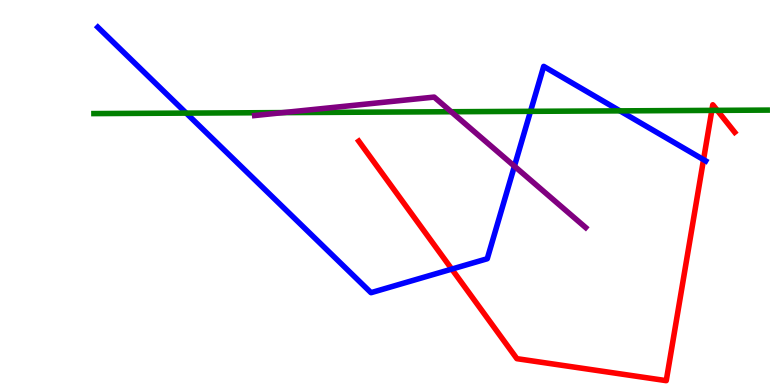[{'lines': ['blue', 'red'], 'intersections': [{'x': 5.83, 'y': 3.01}, {'x': 9.08, 'y': 5.85}]}, {'lines': ['green', 'red'], 'intersections': [{'x': 9.18, 'y': 7.13}, {'x': 9.25, 'y': 7.13}]}, {'lines': ['purple', 'red'], 'intersections': []}, {'lines': ['blue', 'green'], 'intersections': [{'x': 2.4, 'y': 7.06}, {'x': 6.85, 'y': 7.11}, {'x': 8.0, 'y': 7.12}]}, {'lines': ['blue', 'purple'], 'intersections': [{'x': 6.64, 'y': 5.68}]}, {'lines': ['green', 'purple'], 'intersections': [{'x': 3.65, 'y': 7.08}, {'x': 5.82, 'y': 7.1}]}]